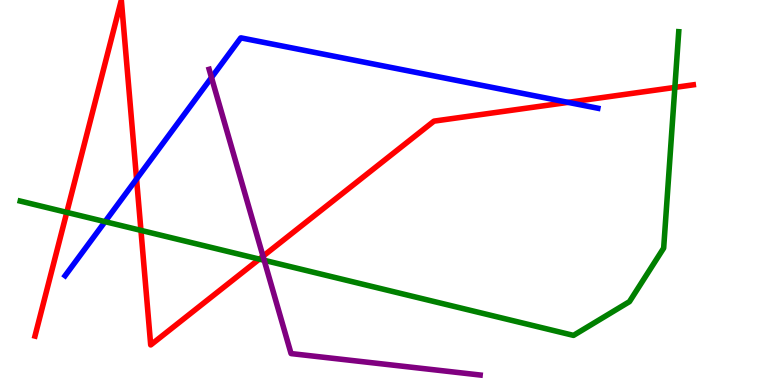[{'lines': ['blue', 'red'], 'intersections': [{'x': 1.76, 'y': 5.35}, {'x': 7.33, 'y': 7.34}]}, {'lines': ['green', 'red'], 'intersections': [{'x': 0.862, 'y': 4.48}, {'x': 1.82, 'y': 4.02}, {'x': 3.35, 'y': 3.27}, {'x': 8.71, 'y': 7.73}]}, {'lines': ['purple', 'red'], 'intersections': [{'x': 3.39, 'y': 3.35}]}, {'lines': ['blue', 'green'], 'intersections': [{'x': 1.36, 'y': 4.24}]}, {'lines': ['blue', 'purple'], 'intersections': [{'x': 2.73, 'y': 7.99}]}, {'lines': ['green', 'purple'], 'intersections': [{'x': 3.41, 'y': 3.24}]}]